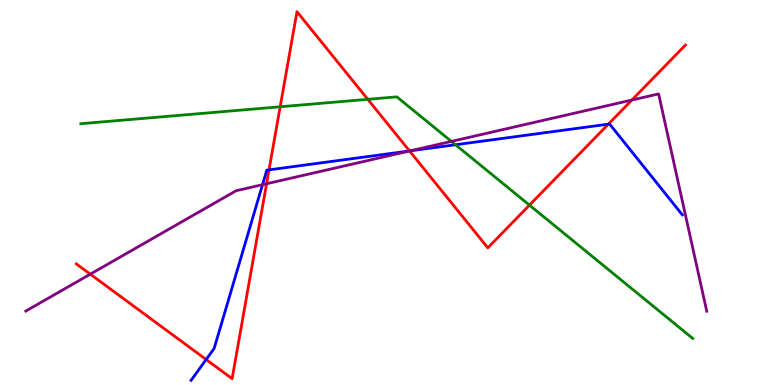[{'lines': ['blue', 'red'], 'intersections': [{'x': 2.66, 'y': 0.662}, {'x': 3.47, 'y': 5.59}, {'x': 5.28, 'y': 6.08}, {'x': 7.85, 'y': 6.78}]}, {'lines': ['green', 'red'], 'intersections': [{'x': 3.62, 'y': 7.23}, {'x': 4.75, 'y': 7.42}, {'x': 6.83, 'y': 4.67}]}, {'lines': ['purple', 'red'], 'intersections': [{'x': 1.16, 'y': 2.88}, {'x': 3.44, 'y': 5.23}, {'x': 5.28, 'y': 6.08}, {'x': 8.15, 'y': 7.4}]}, {'lines': ['blue', 'green'], 'intersections': [{'x': 5.88, 'y': 6.24}]}, {'lines': ['blue', 'purple'], 'intersections': [{'x': 3.39, 'y': 5.2}, {'x': 5.29, 'y': 6.08}]}, {'lines': ['green', 'purple'], 'intersections': [{'x': 5.82, 'y': 6.33}]}]